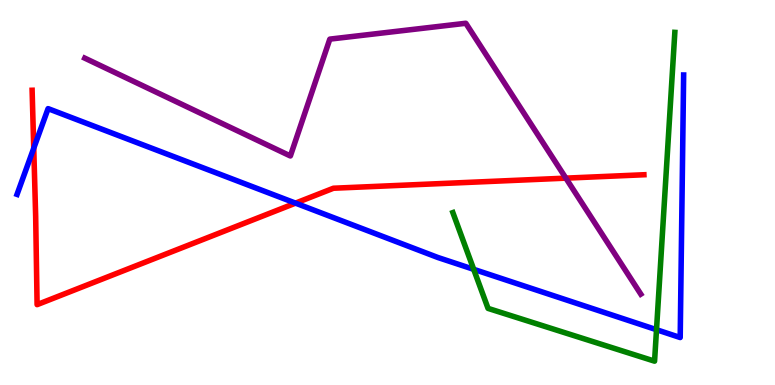[{'lines': ['blue', 'red'], 'intersections': [{'x': 0.435, 'y': 6.15}, {'x': 3.81, 'y': 4.72}]}, {'lines': ['green', 'red'], 'intersections': []}, {'lines': ['purple', 'red'], 'intersections': [{'x': 7.3, 'y': 5.37}]}, {'lines': ['blue', 'green'], 'intersections': [{'x': 6.11, 'y': 3.0}, {'x': 8.47, 'y': 1.44}]}, {'lines': ['blue', 'purple'], 'intersections': []}, {'lines': ['green', 'purple'], 'intersections': []}]